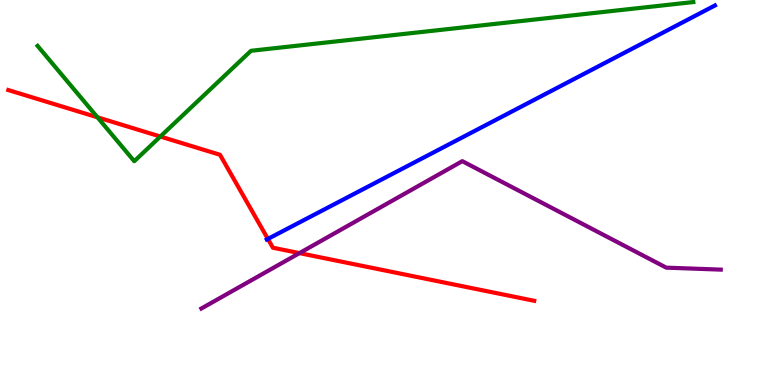[{'lines': ['blue', 'red'], 'intersections': [{'x': 3.46, 'y': 3.79}]}, {'lines': ['green', 'red'], 'intersections': [{'x': 1.26, 'y': 6.95}, {'x': 2.07, 'y': 6.45}]}, {'lines': ['purple', 'red'], 'intersections': [{'x': 3.86, 'y': 3.43}]}, {'lines': ['blue', 'green'], 'intersections': []}, {'lines': ['blue', 'purple'], 'intersections': []}, {'lines': ['green', 'purple'], 'intersections': []}]